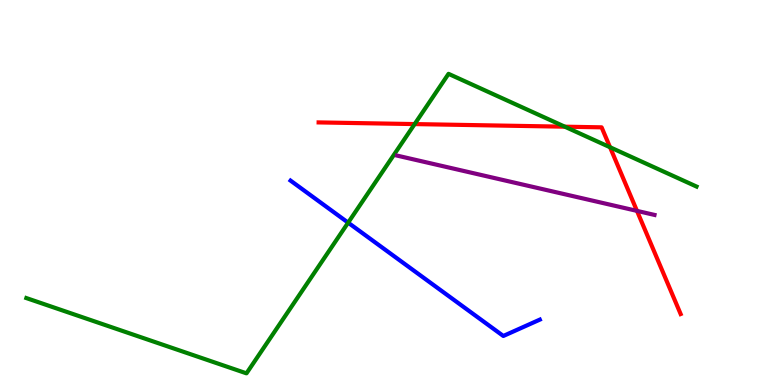[{'lines': ['blue', 'red'], 'intersections': []}, {'lines': ['green', 'red'], 'intersections': [{'x': 5.35, 'y': 6.78}, {'x': 7.29, 'y': 6.71}, {'x': 7.87, 'y': 6.18}]}, {'lines': ['purple', 'red'], 'intersections': [{'x': 8.22, 'y': 4.52}]}, {'lines': ['blue', 'green'], 'intersections': [{'x': 4.49, 'y': 4.22}]}, {'lines': ['blue', 'purple'], 'intersections': []}, {'lines': ['green', 'purple'], 'intersections': []}]